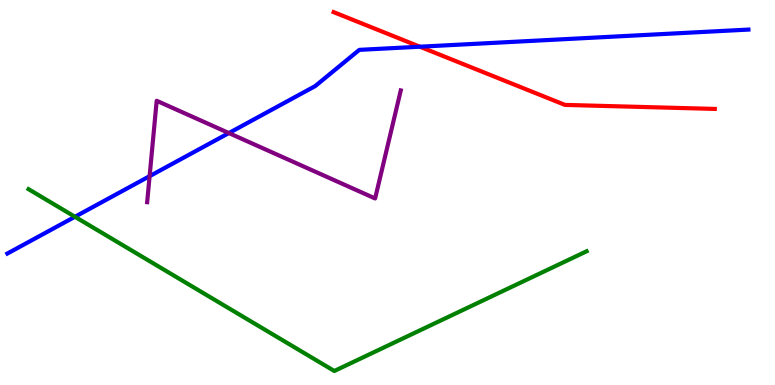[{'lines': ['blue', 'red'], 'intersections': [{'x': 5.42, 'y': 8.79}]}, {'lines': ['green', 'red'], 'intersections': []}, {'lines': ['purple', 'red'], 'intersections': []}, {'lines': ['blue', 'green'], 'intersections': [{'x': 0.967, 'y': 4.37}]}, {'lines': ['blue', 'purple'], 'intersections': [{'x': 1.93, 'y': 5.42}, {'x': 2.95, 'y': 6.54}]}, {'lines': ['green', 'purple'], 'intersections': []}]